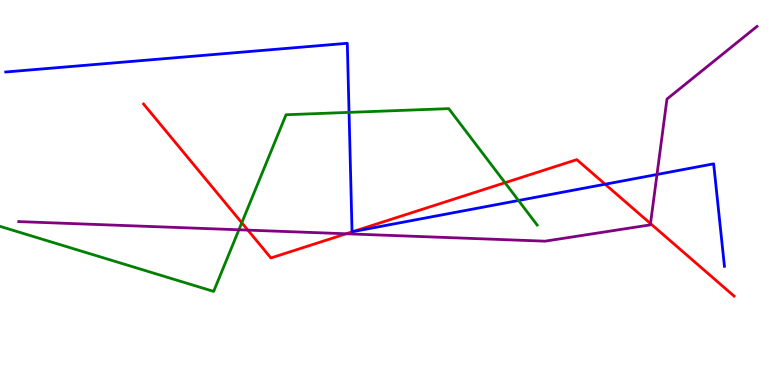[{'lines': ['blue', 'red'], 'intersections': [{'x': 4.55, 'y': 3.98}, {'x': 7.81, 'y': 5.21}]}, {'lines': ['green', 'red'], 'intersections': [{'x': 3.12, 'y': 4.21}, {'x': 6.52, 'y': 5.25}]}, {'lines': ['purple', 'red'], 'intersections': [{'x': 3.2, 'y': 4.02}, {'x': 4.47, 'y': 3.93}, {'x': 8.39, 'y': 4.19}]}, {'lines': ['blue', 'green'], 'intersections': [{'x': 4.5, 'y': 7.08}, {'x': 6.69, 'y': 4.79}]}, {'lines': ['blue', 'purple'], 'intersections': [{'x': 8.48, 'y': 5.47}]}, {'lines': ['green', 'purple'], 'intersections': [{'x': 3.08, 'y': 4.03}]}]